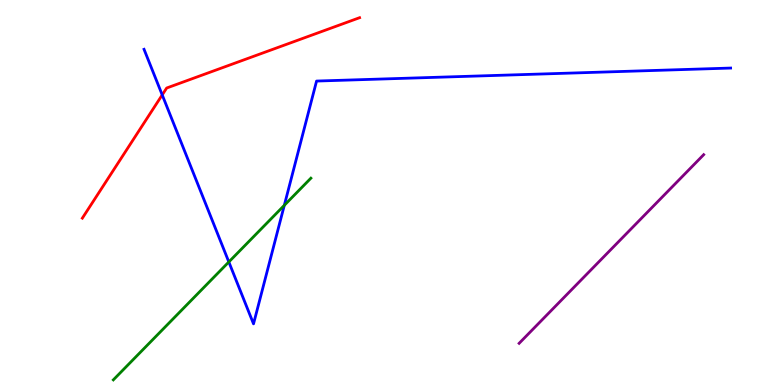[{'lines': ['blue', 'red'], 'intersections': [{'x': 2.09, 'y': 7.53}]}, {'lines': ['green', 'red'], 'intersections': []}, {'lines': ['purple', 'red'], 'intersections': []}, {'lines': ['blue', 'green'], 'intersections': [{'x': 2.95, 'y': 3.2}, {'x': 3.67, 'y': 4.67}]}, {'lines': ['blue', 'purple'], 'intersections': []}, {'lines': ['green', 'purple'], 'intersections': []}]